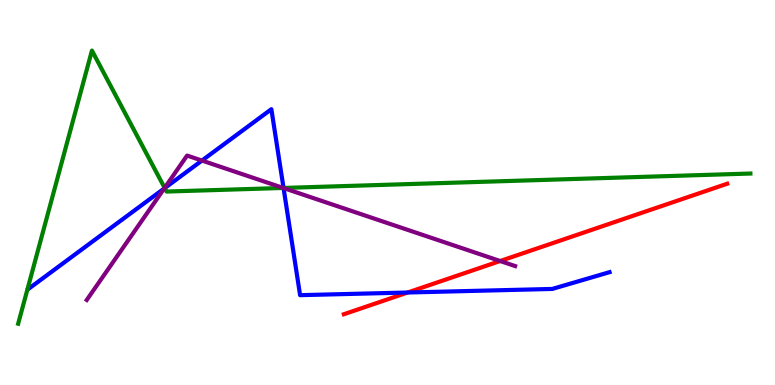[{'lines': ['blue', 'red'], 'intersections': [{'x': 5.26, 'y': 2.4}]}, {'lines': ['green', 'red'], 'intersections': []}, {'lines': ['purple', 'red'], 'intersections': [{'x': 6.45, 'y': 3.22}]}, {'lines': ['blue', 'green'], 'intersections': [{'x': 2.13, 'y': 5.11}, {'x': 3.66, 'y': 5.12}]}, {'lines': ['blue', 'purple'], 'intersections': [{'x': 2.12, 'y': 5.1}, {'x': 2.61, 'y': 5.83}, {'x': 3.66, 'y': 5.12}]}, {'lines': ['green', 'purple'], 'intersections': [{'x': 2.12, 'y': 5.12}, {'x': 3.65, 'y': 5.12}]}]